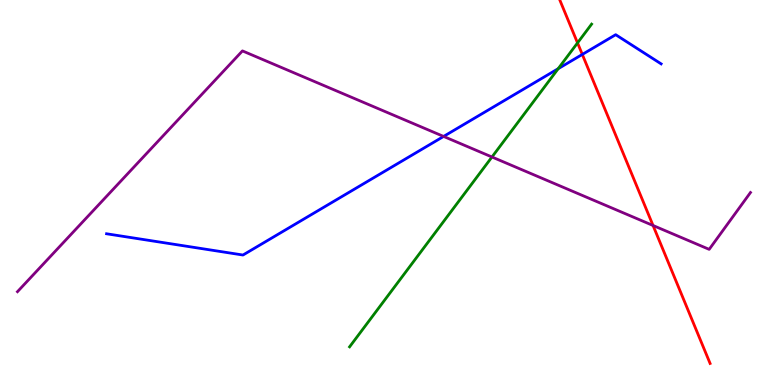[{'lines': ['blue', 'red'], 'intersections': [{'x': 7.51, 'y': 8.59}]}, {'lines': ['green', 'red'], 'intersections': [{'x': 7.45, 'y': 8.89}]}, {'lines': ['purple', 'red'], 'intersections': [{'x': 8.43, 'y': 4.14}]}, {'lines': ['blue', 'green'], 'intersections': [{'x': 7.2, 'y': 8.22}]}, {'lines': ['blue', 'purple'], 'intersections': [{'x': 5.72, 'y': 6.46}]}, {'lines': ['green', 'purple'], 'intersections': [{'x': 6.35, 'y': 5.92}]}]